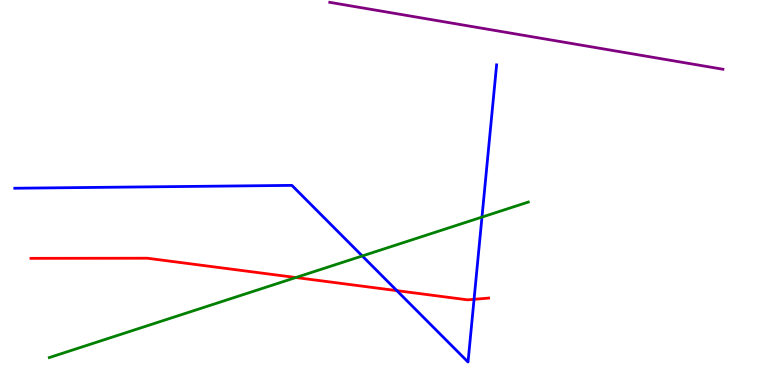[{'lines': ['blue', 'red'], 'intersections': [{'x': 5.12, 'y': 2.45}, {'x': 6.12, 'y': 2.23}]}, {'lines': ['green', 'red'], 'intersections': [{'x': 3.82, 'y': 2.79}]}, {'lines': ['purple', 'red'], 'intersections': []}, {'lines': ['blue', 'green'], 'intersections': [{'x': 4.67, 'y': 3.35}, {'x': 6.22, 'y': 4.36}]}, {'lines': ['blue', 'purple'], 'intersections': []}, {'lines': ['green', 'purple'], 'intersections': []}]